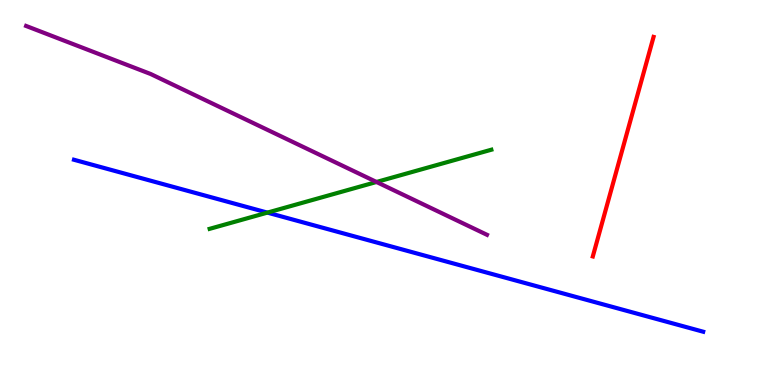[{'lines': ['blue', 'red'], 'intersections': []}, {'lines': ['green', 'red'], 'intersections': []}, {'lines': ['purple', 'red'], 'intersections': []}, {'lines': ['blue', 'green'], 'intersections': [{'x': 3.45, 'y': 4.48}]}, {'lines': ['blue', 'purple'], 'intersections': []}, {'lines': ['green', 'purple'], 'intersections': [{'x': 4.86, 'y': 5.27}]}]